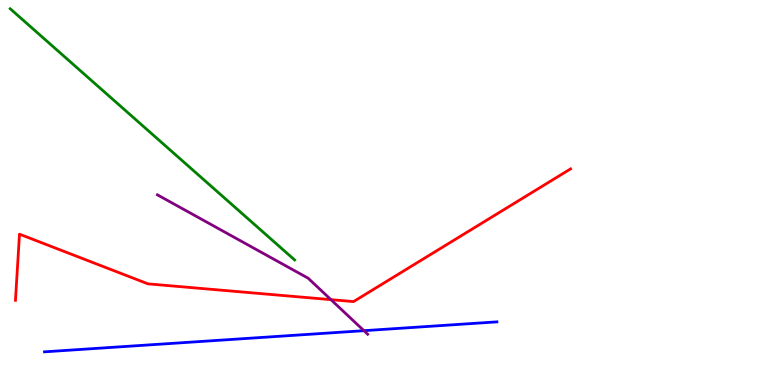[{'lines': ['blue', 'red'], 'intersections': []}, {'lines': ['green', 'red'], 'intersections': []}, {'lines': ['purple', 'red'], 'intersections': [{'x': 4.27, 'y': 2.22}]}, {'lines': ['blue', 'green'], 'intersections': []}, {'lines': ['blue', 'purple'], 'intersections': [{'x': 4.7, 'y': 1.41}]}, {'lines': ['green', 'purple'], 'intersections': []}]